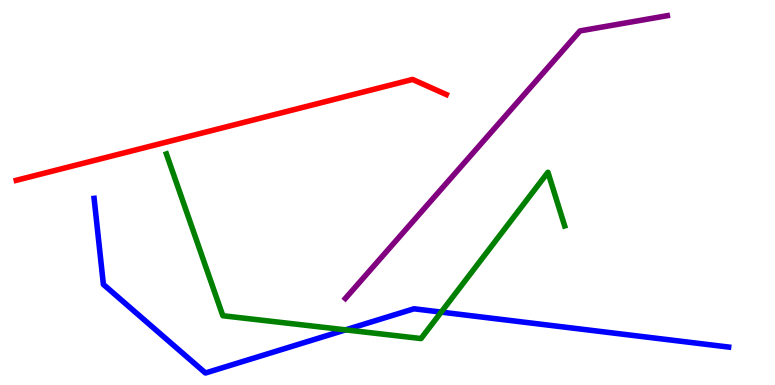[{'lines': ['blue', 'red'], 'intersections': []}, {'lines': ['green', 'red'], 'intersections': []}, {'lines': ['purple', 'red'], 'intersections': []}, {'lines': ['blue', 'green'], 'intersections': [{'x': 4.46, 'y': 1.43}, {'x': 5.69, 'y': 1.89}]}, {'lines': ['blue', 'purple'], 'intersections': []}, {'lines': ['green', 'purple'], 'intersections': []}]